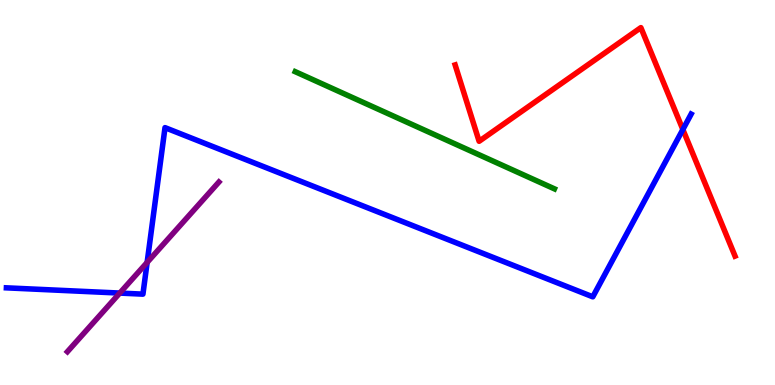[{'lines': ['blue', 'red'], 'intersections': [{'x': 8.81, 'y': 6.64}]}, {'lines': ['green', 'red'], 'intersections': []}, {'lines': ['purple', 'red'], 'intersections': []}, {'lines': ['blue', 'green'], 'intersections': []}, {'lines': ['blue', 'purple'], 'intersections': [{'x': 1.55, 'y': 2.39}, {'x': 1.9, 'y': 3.18}]}, {'lines': ['green', 'purple'], 'intersections': []}]